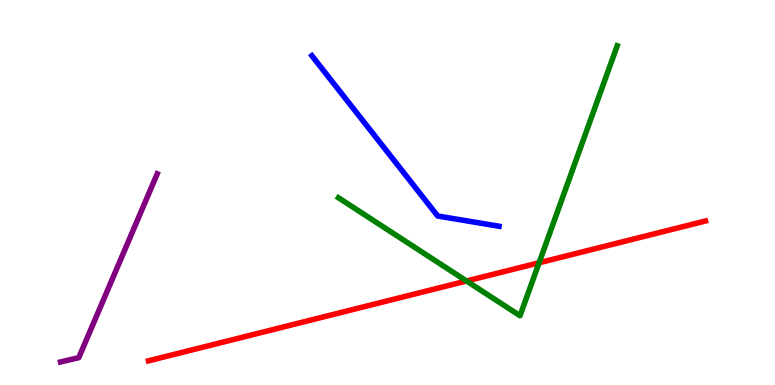[{'lines': ['blue', 'red'], 'intersections': []}, {'lines': ['green', 'red'], 'intersections': [{'x': 6.02, 'y': 2.7}, {'x': 6.96, 'y': 3.17}]}, {'lines': ['purple', 'red'], 'intersections': []}, {'lines': ['blue', 'green'], 'intersections': []}, {'lines': ['blue', 'purple'], 'intersections': []}, {'lines': ['green', 'purple'], 'intersections': []}]